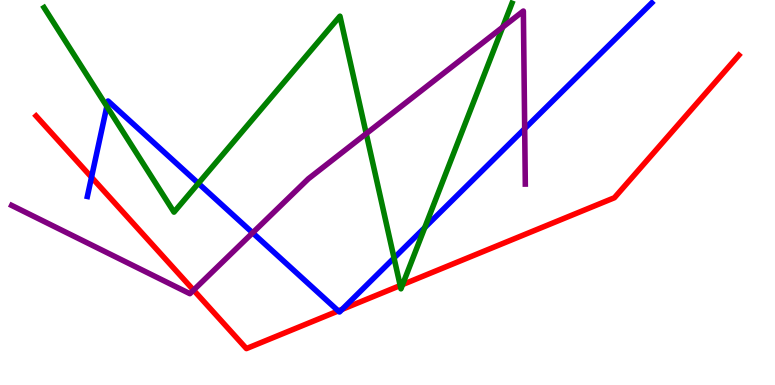[{'lines': ['blue', 'red'], 'intersections': [{'x': 1.18, 'y': 5.4}, {'x': 4.37, 'y': 1.92}, {'x': 4.42, 'y': 1.97}]}, {'lines': ['green', 'red'], 'intersections': [{'x': 5.16, 'y': 2.58}, {'x': 5.19, 'y': 2.61}]}, {'lines': ['purple', 'red'], 'intersections': [{'x': 2.5, 'y': 2.46}]}, {'lines': ['blue', 'green'], 'intersections': [{'x': 1.38, 'y': 7.24}, {'x': 2.56, 'y': 5.24}, {'x': 5.08, 'y': 3.3}, {'x': 5.48, 'y': 4.09}]}, {'lines': ['blue', 'purple'], 'intersections': [{'x': 3.26, 'y': 3.95}, {'x': 6.77, 'y': 6.66}]}, {'lines': ['green', 'purple'], 'intersections': [{'x': 4.73, 'y': 6.53}, {'x': 6.49, 'y': 9.29}]}]